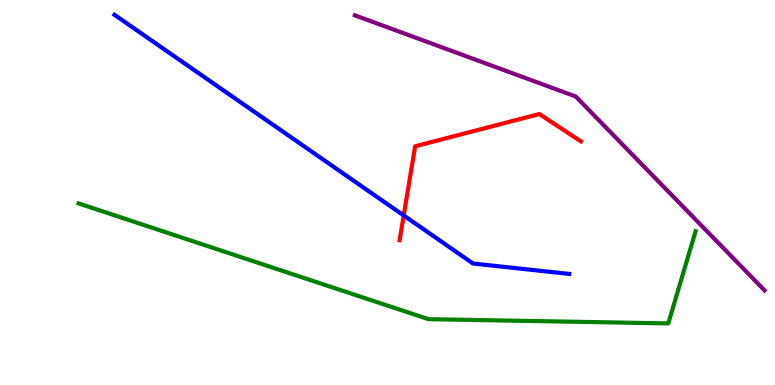[{'lines': ['blue', 'red'], 'intersections': [{'x': 5.21, 'y': 4.4}]}, {'lines': ['green', 'red'], 'intersections': []}, {'lines': ['purple', 'red'], 'intersections': []}, {'lines': ['blue', 'green'], 'intersections': []}, {'lines': ['blue', 'purple'], 'intersections': []}, {'lines': ['green', 'purple'], 'intersections': []}]